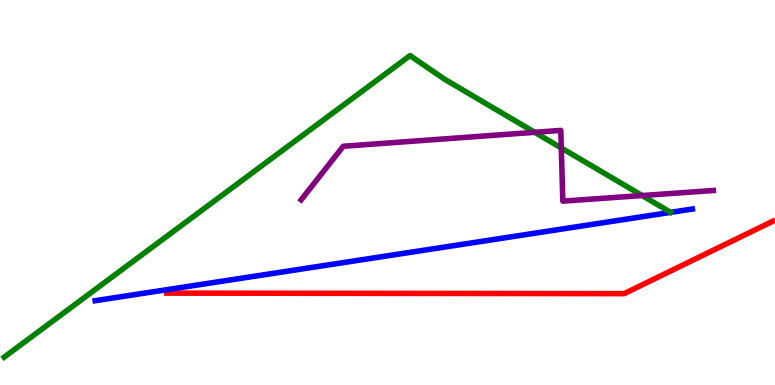[{'lines': ['blue', 'red'], 'intersections': []}, {'lines': ['green', 'red'], 'intersections': []}, {'lines': ['purple', 'red'], 'intersections': []}, {'lines': ['blue', 'green'], 'intersections': []}, {'lines': ['blue', 'purple'], 'intersections': []}, {'lines': ['green', 'purple'], 'intersections': [{'x': 6.9, 'y': 6.56}, {'x': 7.24, 'y': 6.16}, {'x': 8.29, 'y': 4.92}]}]